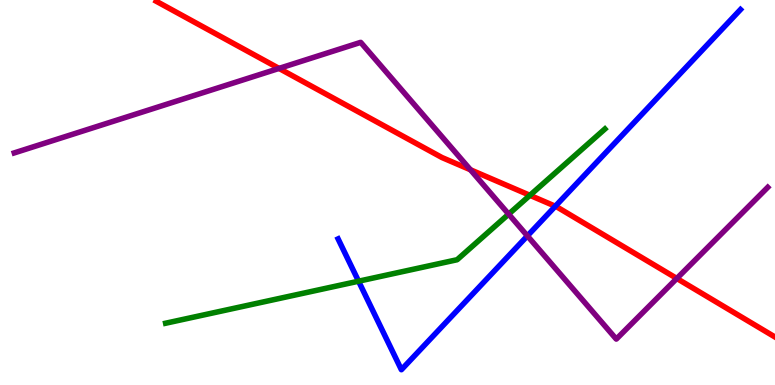[{'lines': ['blue', 'red'], 'intersections': [{'x': 7.17, 'y': 4.64}]}, {'lines': ['green', 'red'], 'intersections': [{'x': 6.84, 'y': 4.93}]}, {'lines': ['purple', 'red'], 'intersections': [{'x': 3.6, 'y': 8.22}, {'x': 6.07, 'y': 5.59}, {'x': 8.73, 'y': 2.77}]}, {'lines': ['blue', 'green'], 'intersections': [{'x': 4.63, 'y': 2.7}]}, {'lines': ['blue', 'purple'], 'intersections': [{'x': 6.81, 'y': 3.87}]}, {'lines': ['green', 'purple'], 'intersections': [{'x': 6.56, 'y': 4.44}]}]